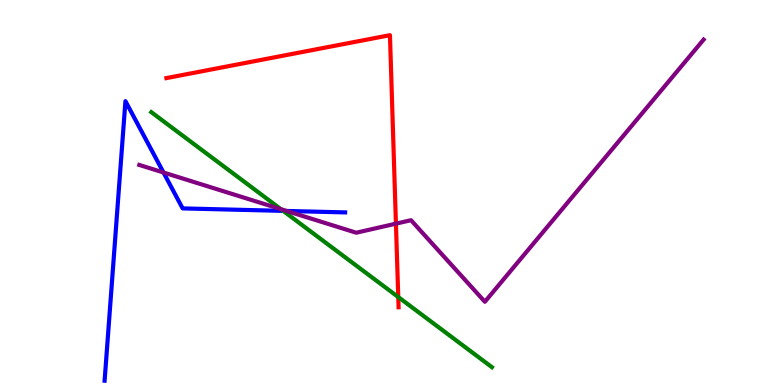[{'lines': ['blue', 'red'], 'intersections': []}, {'lines': ['green', 'red'], 'intersections': [{'x': 5.14, 'y': 2.28}]}, {'lines': ['purple', 'red'], 'intersections': [{'x': 5.11, 'y': 4.19}]}, {'lines': ['blue', 'green'], 'intersections': [{'x': 3.65, 'y': 4.52}]}, {'lines': ['blue', 'purple'], 'intersections': [{'x': 2.11, 'y': 5.52}, {'x': 3.7, 'y': 4.52}]}, {'lines': ['green', 'purple'], 'intersections': [{'x': 3.62, 'y': 4.57}]}]